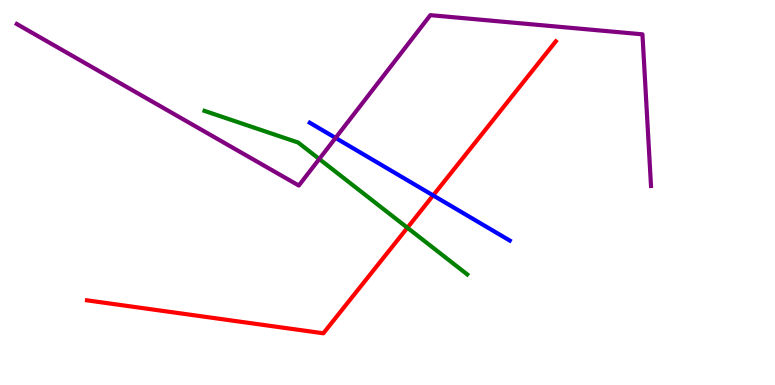[{'lines': ['blue', 'red'], 'intersections': [{'x': 5.59, 'y': 4.92}]}, {'lines': ['green', 'red'], 'intersections': [{'x': 5.26, 'y': 4.08}]}, {'lines': ['purple', 'red'], 'intersections': []}, {'lines': ['blue', 'green'], 'intersections': []}, {'lines': ['blue', 'purple'], 'intersections': [{'x': 4.33, 'y': 6.42}]}, {'lines': ['green', 'purple'], 'intersections': [{'x': 4.12, 'y': 5.87}]}]